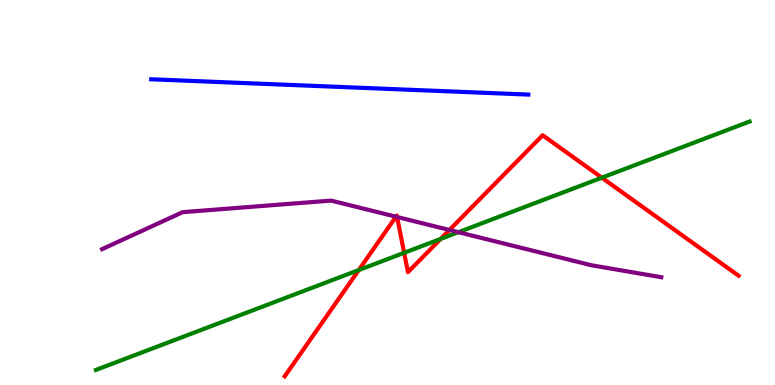[{'lines': ['blue', 'red'], 'intersections': []}, {'lines': ['green', 'red'], 'intersections': [{'x': 4.63, 'y': 2.99}, {'x': 5.21, 'y': 3.43}, {'x': 5.69, 'y': 3.79}, {'x': 7.77, 'y': 5.38}]}, {'lines': ['purple', 'red'], 'intersections': [{'x': 5.11, 'y': 4.37}, {'x': 5.12, 'y': 4.36}, {'x': 5.8, 'y': 4.03}]}, {'lines': ['blue', 'green'], 'intersections': []}, {'lines': ['blue', 'purple'], 'intersections': []}, {'lines': ['green', 'purple'], 'intersections': [{'x': 5.91, 'y': 3.97}]}]